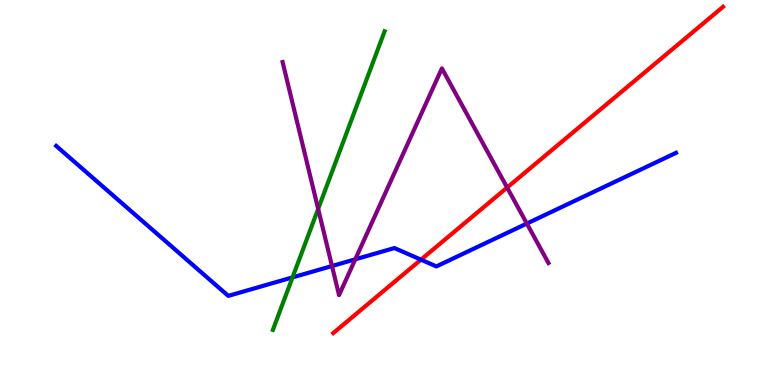[{'lines': ['blue', 'red'], 'intersections': [{'x': 5.43, 'y': 3.26}]}, {'lines': ['green', 'red'], 'intersections': []}, {'lines': ['purple', 'red'], 'intersections': [{'x': 6.54, 'y': 5.13}]}, {'lines': ['blue', 'green'], 'intersections': [{'x': 3.77, 'y': 2.8}]}, {'lines': ['blue', 'purple'], 'intersections': [{'x': 4.28, 'y': 3.09}, {'x': 4.58, 'y': 3.26}, {'x': 6.8, 'y': 4.19}]}, {'lines': ['green', 'purple'], 'intersections': [{'x': 4.11, 'y': 4.57}]}]